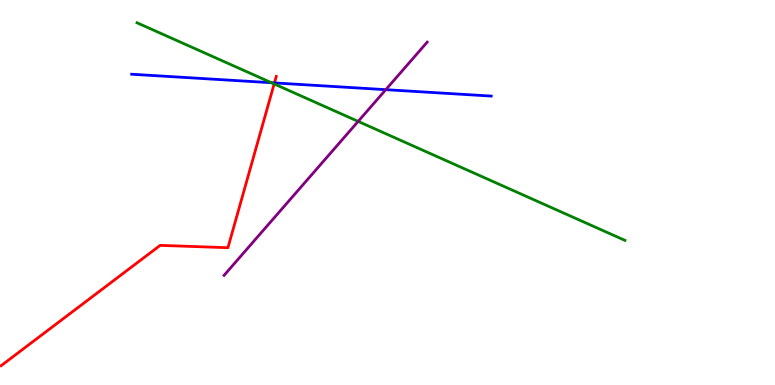[{'lines': ['blue', 'red'], 'intersections': [{'x': 3.54, 'y': 7.85}]}, {'lines': ['green', 'red'], 'intersections': [{'x': 3.54, 'y': 7.82}]}, {'lines': ['purple', 'red'], 'intersections': []}, {'lines': ['blue', 'green'], 'intersections': [{'x': 3.5, 'y': 7.85}]}, {'lines': ['blue', 'purple'], 'intersections': [{'x': 4.98, 'y': 7.67}]}, {'lines': ['green', 'purple'], 'intersections': [{'x': 4.62, 'y': 6.85}]}]